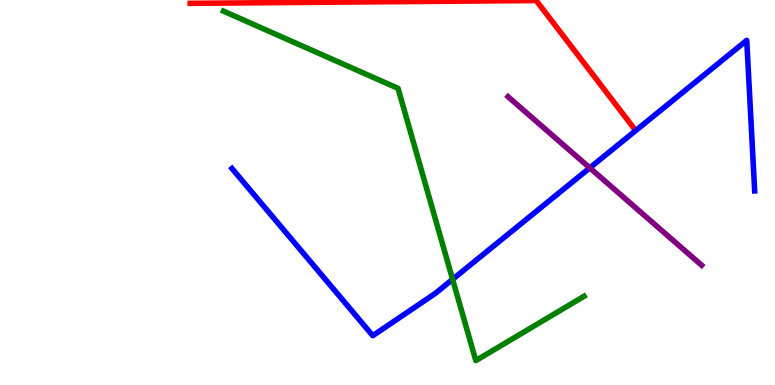[{'lines': ['blue', 'red'], 'intersections': []}, {'lines': ['green', 'red'], 'intersections': []}, {'lines': ['purple', 'red'], 'intersections': []}, {'lines': ['blue', 'green'], 'intersections': [{'x': 5.84, 'y': 2.74}]}, {'lines': ['blue', 'purple'], 'intersections': [{'x': 7.61, 'y': 5.64}]}, {'lines': ['green', 'purple'], 'intersections': []}]